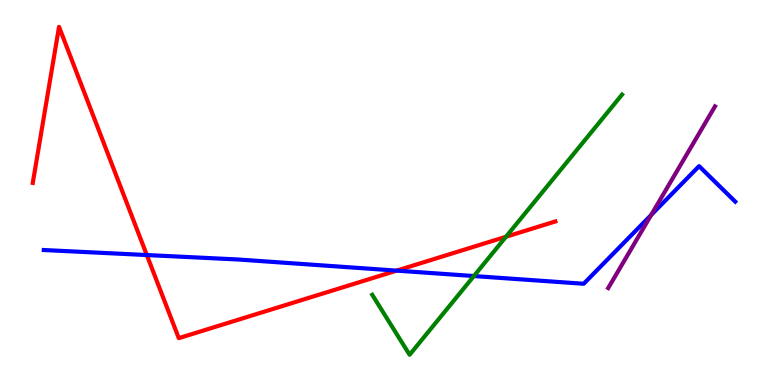[{'lines': ['blue', 'red'], 'intersections': [{'x': 1.89, 'y': 3.38}, {'x': 5.12, 'y': 2.97}]}, {'lines': ['green', 'red'], 'intersections': [{'x': 6.53, 'y': 3.85}]}, {'lines': ['purple', 'red'], 'intersections': []}, {'lines': ['blue', 'green'], 'intersections': [{'x': 6.11, 'y': 2.83}]}, {'lines': ['blue', 'purple'], 'intersections': [{'x': 8.4, 'y': 4.42}]}, {'lines': ['green', 'purple'], 'intersections': []}]